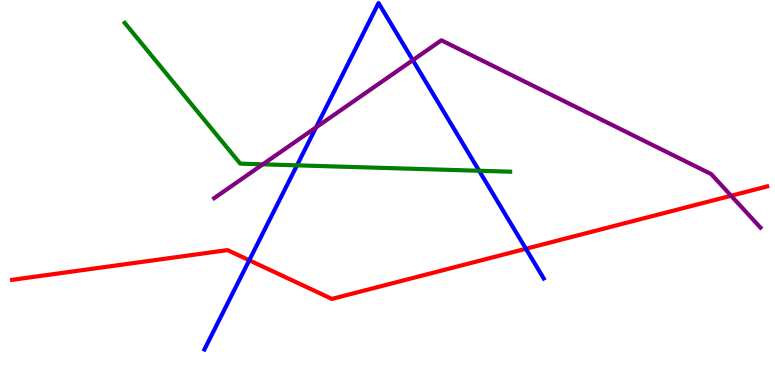[{'lines': ['blue', 'red'], 'intersections': [{'x': 3.22, 'y': 3.24}, {'x': 6.79, 'y': 3.54}]}, {'lines': ['green', 'red'], 'intersections': []}, {'lines': ['purple', 'red'], 'intersections': [{'x': 9.43, 'y': 4.92}]}, {'lines': ['blue', 'green'], 'intersections': [{'x': 3.83, 'y': 5.71}, {'x': 6.18, 'y': 5.56}]}, {'lines': ['blue', 'purple'], 'intersections': [{'x': 4.08, 'y': 6.69}, {'x': 5.33, 'y': 8.44}]}, {'lines': ['green', 'purple'], 'intersections': [{'x': 3.39, 'y': 5.73}]}]